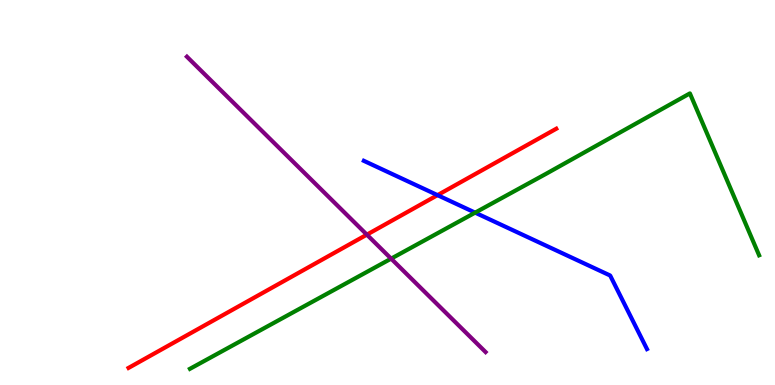[{'lines': ['blue', 'red'], 'intersections': [{'x': 5.65, 'y': 4.93}]}, {'lines': ['green', 'red'], 'intersections': []}, {'lines': ['purple', 'red'], 'intersections': [{'x': 4.73, 'y': 3.91}]}, {'lines': ['blue', 'green'], 'intersections': [{'x': 6.13, 'y': 4.48}]}, {'lines': ['blue', 'purple'], 'intersections': []}, {'lines': ['green', 'purple'], 'intersections': [{'x': 5.05, 'y': 3.28}]}]